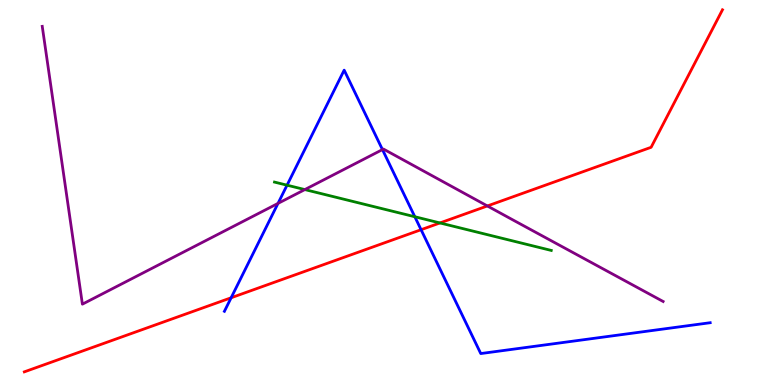[{'lines': ['blue', 'red'], 'intersections': [{'x': 2.98, 'y': 2.27}, {'x': 5.43, 'y': 4.03}]}, {'lines': ['green', 'red'], 'intersections': [{'x': 5.68, 'y': 4.21}]}, {'lines': ['purple', 'red'], 'intersections': [{'x': 6.29, 'y': 4.65}]}, {'lines': ['blue', 'green'], 'intersections': [{'x': 3.7, 'y': 5.19}, {'x': 5.35, 'y': 4.37}]}, {'lines': ['blue', 'purple'], 'intersections': [{'x': 3.59, 'y': 4.72}, {'x': 4.93, 'y': 6.11}]}, {'lines': ['green', 'purple'], 'intersections': [{'x': 3.93, 'y': 5.08}]}]